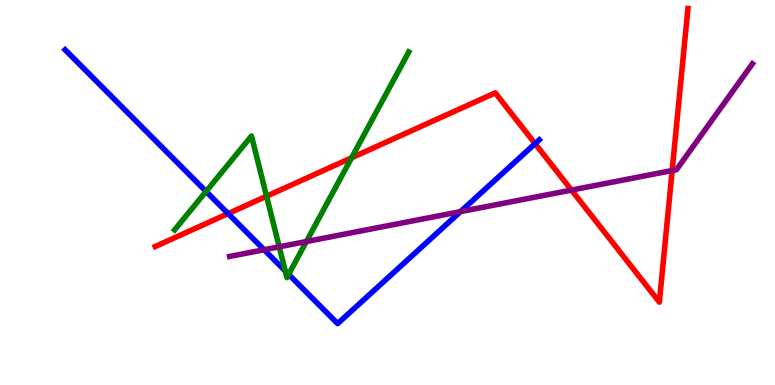[{'lines': ['blue', 'red'], 'intersections': [{'x': 2.94, 'y': 4.45}, {'x': 6.9, 'y': 6.27}]}, {'lines': ['green', 'red'], 'intersections': [{'x': 3.44, 'y': 4.9}, {'x': 4.54, 'y': 5.9}]}, {'lines': ['purple', 'red'], 'intersections': [{'x': 7.37, 'y': 5.06}, {'x': 8.67, 'y': 5.57}]}, {'lines': ['blue', 'green'], 'intersections': [{'x': 2.66, 'y': 5.03}, {'x': 3.68, 'y': 2.96}, {'x': 3.72, 'y': 2.87}]}, {'lines': ['blue', 'purple'], 'intersections': [{'x': 3.41, 'y': 3.51}, {'x': 5.94, 'y': 4.5}]}, {'lines': ['green', 'purple'], 'intersections': [{'x': 3.6, 'y': 3.59}, {'x': 3.95, 'y': 3.73}]}]